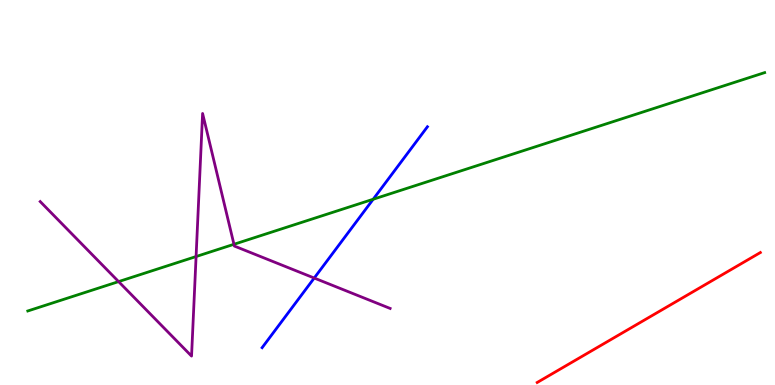[{'lines': ['blue', 'red'], 'intersections': []}, {'lines': ['green', 'red'], 'intersections': []}, {'lines': ['purple', 'red'], 'intersections': []}, {'lines': ['blue', 'green'], 'intersections': [{'x': 4.82, 'y': 4.82}]}, {'lines': ['blue', 'purple'], 'intersections': [{'x': 4.05, 'y': 2.78}]}, {'lines': ['green', 'purple'], 'intersections': [{'x': 1.53, 'y': 2.69}, {'x': 2.53, 'y': 3.34}, {'x': 3.02, 'y': 3.65}]}]